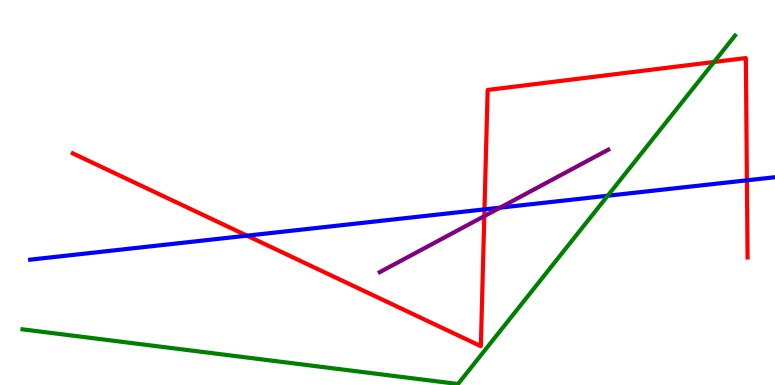[{'lines': ['blue', 'red'], 'intersections': [{'x': 3.19, 'y': 3.88}, {'x': 6.25, 'y': 4.56}, {'x': 9.64, 'y': 5.32}]}, {'lines': ['green', 'red'], 'intersections': [{'x': 9.21, 'y': 8.39}]}, {'lines': ['purple', 'red'], 'intersections': [{'x': 6.25, 'y': 4.39}]}, {'lines': ['blue', 'green'], 'intersections': [{'x': 7.84, 'y': 4.92}]}, {'lines': ['blue', 'purple'], 'intersections': [{'x': 6.45, 'y': 4.61}]}, {'lines': ['green', 'purple'], 'intersections': []}]